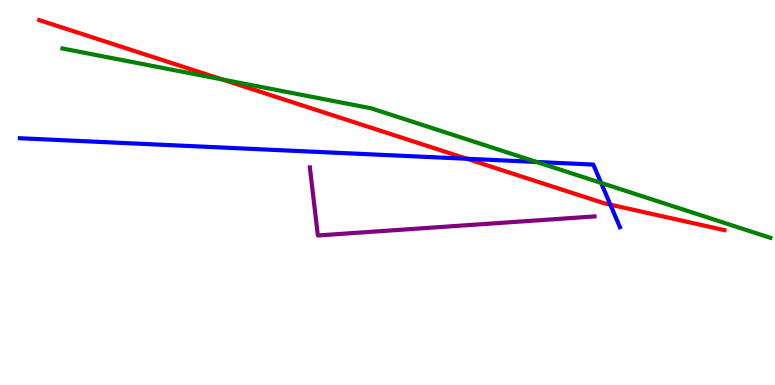[{'lines': ['blue', 'red'], 'intersections': [{'x': 6.02, 'y': 5.88}, {'x': 7.88, 'y': 4.68}]}, {'lines': ['green', 'red'], 'intersections': [{'x': 2.87, 'y': 7.94}]}, {'lines': ['purple', 'red'], 'intersections': []}, {'lines': ['blue', 'green'], 'intersections': [{'x': 6.92, 'y': 5.79}, {'x': 7.76, 'y': 5.25}]}, {'lines': ['blue', 'purple'], 'intersections': []}, {'lines': ['green', 'purple'], 'intersections': []}]